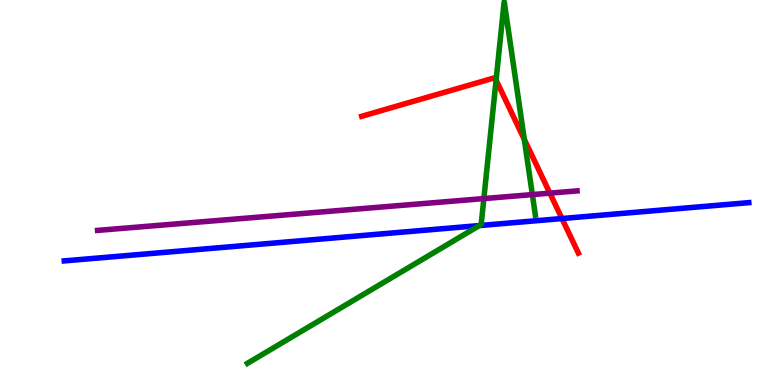[{'lines': ['blue', 'red'], 'intersections': [{'x': 7.25, 'y': 4.32}]}, {'lines': ['green', 'red'], 'intersections': [{'x': 6.4, 'y': 7.92}, {'x': 6.77, 'y': 6.38}]}, {'lines': ['purple', 'red'], 'intersections': [{'x': 7.1, 'y': 4.98}]}, {'lines': ['blue', 'green'], 'intersections': [{'x': 6.19, 'y': 4.14}]}, {'lines': ['blue', 'purple'], 'intersections': []}, {'lines': ['green', 'purple'], 'intersections': [{'x': 6.24, 'y': 4.84}, {'x': 6.87, 'y': 4.95}]}]